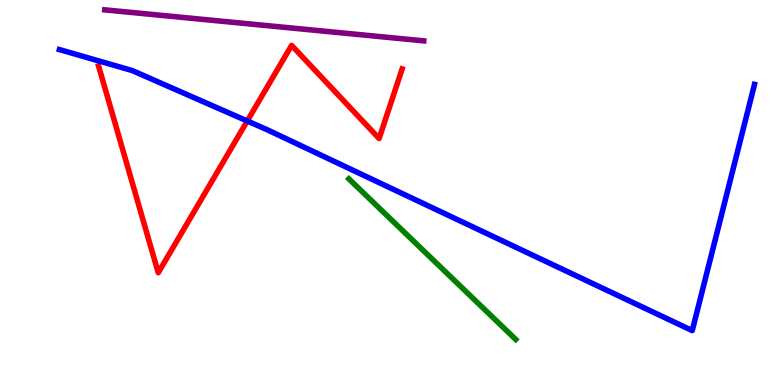[{'lines': ['blue', 'red'], 'intersections': [{'x': 3.19, 'y': 6.86}]}, {'lines': ['green', 'red'], 'intersections': []}, {'lines': ['purple', 'red'], 'intersections': []}, {'lines': ['blue', 'green'], 'intersections': []}, {'lines': ['blue', 'purple'], 'intersections': []}, {'lines': ['green', 'purple'], 'intersections': []}]